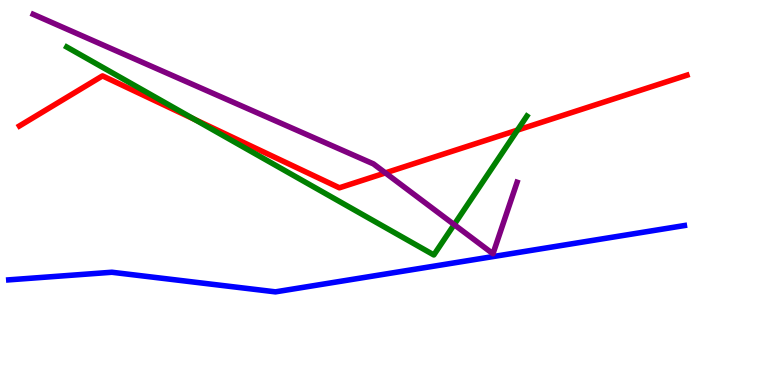[{'lines': ['blue', 'red'], 'intersections': []}, {'lines': ['green', 'red'], 'intersections': [{'x': 2.51, 'y': 6.9}, {'x': 6.68, 'y': 6.62}]}, {'lines': ['purple', 'red'], 'intersections': [{'x': 4.97, 'y': 5.51}]}, {'lines': ['blue', 'green'], 'intersections': []}, {'lines': ['blue', 'purple'], 'intersections': []}, {'lines': ['green', 'purple'], 'intersections': [{'x': 5.86, 'y': 4.17}]}]